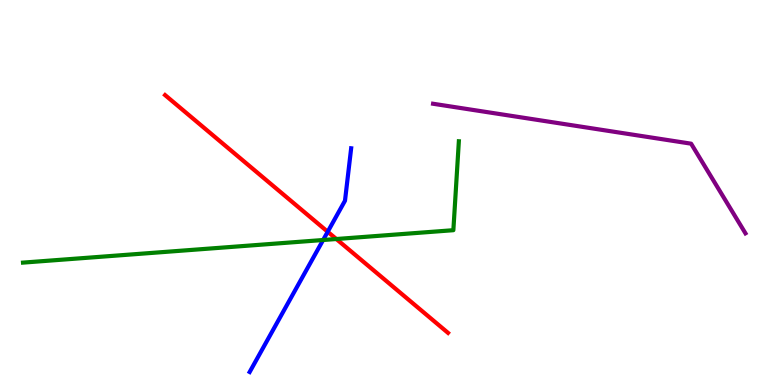[{'lines': ['blue', 'red'], 'intersections': [{'x': 4.23, 'y': 3.98}]}, {'lines': ['green', 'red'], 'intersections': [{'x': 4.34, 'y': 3.79}]}, {'lines': ['purple', 'red'], 'intersections': []}, {'lines': ['blue', 'green'], 'intersections': [{'x': 4.17, 'y': 3.77}]}, {'lines': ['blue', 'purple'], 'intersections': []}, {'lines': ['green', 'purple'], 'intersections': []}]